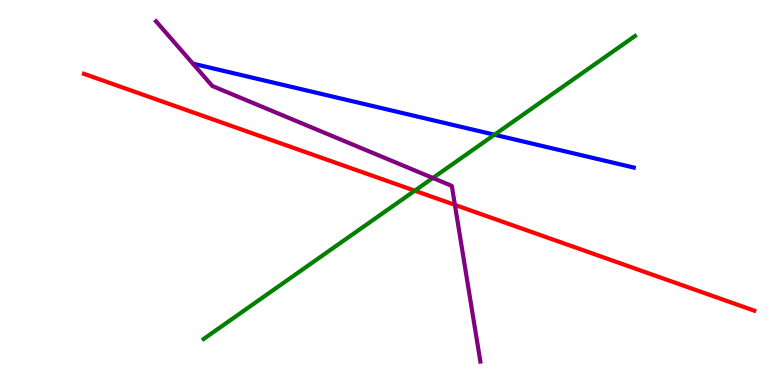[{'lines': ['blue', 'red'], 'intersections': []}, {'lines': ['green', 'red'], 'intersections': [{'x': 5.35, 'y': 5.05}]}, {'lines': ['purple', 'red'], 'intersections': [{'x': 5.87, 'y': 4.68}]}, {'lines': ['blue', 'green'], 'intersections': [{'x': 6.38, 'y': 6.5}]}, {'lines': ['blue', 'purple'], 'intersections': []}, {'lines': ['green', 'purple'], 'intersections': [{'x': 5.59, 'y': 5.38}]}]